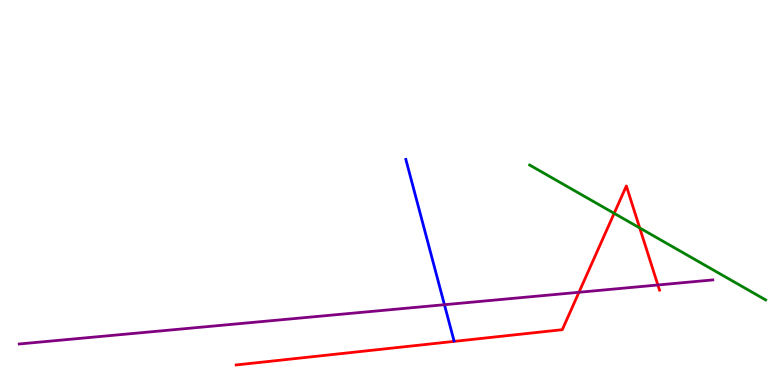[{'lines': ['blue', 'red'], 'intersections': []}, {'lines': ['green', 'red'], 'intersections': [{'x': 7.92, 'y': 4.46}, {'x': 8.25, 'y': 4.08}]}, {'lines': ['purple', 'red'], 'intersections': [{'x': 7.47, 'y': 2.41}, {'x': 8.49, 'y': 2.6}]}, {'lines': ['blue', 'green'], 'intersections': []}, {'lines': ['blue', 'purple'], 'intersections': [{'x': 5.73, 'y': 2.09}]}, {'lines': ['green', 'purple'], 'intersections': []}]